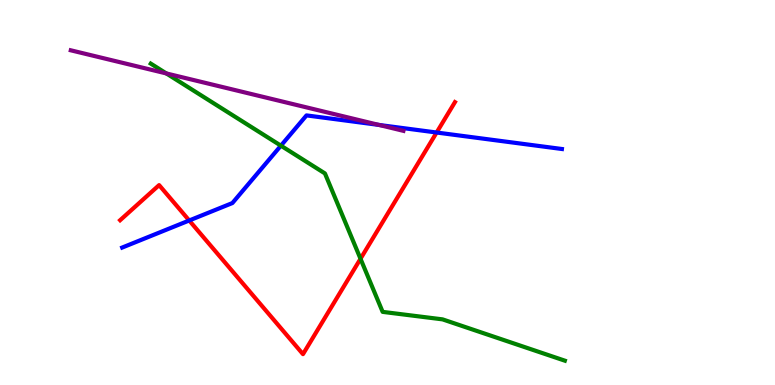[{'lines': ['blue', 'red'], 'intersections': [{'x': 2.44, 'y': 4.27}, {'x': 5.63, 'y': 6.56}]}, {'lines': ['green', 'red'], 'intersections': [{'x': 4.65, 'y': 3.28}]}, {'lines': ['purple', 'red'], 'intersections': []}, {'lines': ['blue', 'green'], 'intersections': [{'x': 3.62, 'y': 6.22}]}, {'lines': ['blue', 'purple'], 'intersections': [{'x': 4.89, 'y': 6.75}]}, {'lines': ['green', 'purple'], 'intersections': [{'x': 2.15, 'y': 8.09}]}]